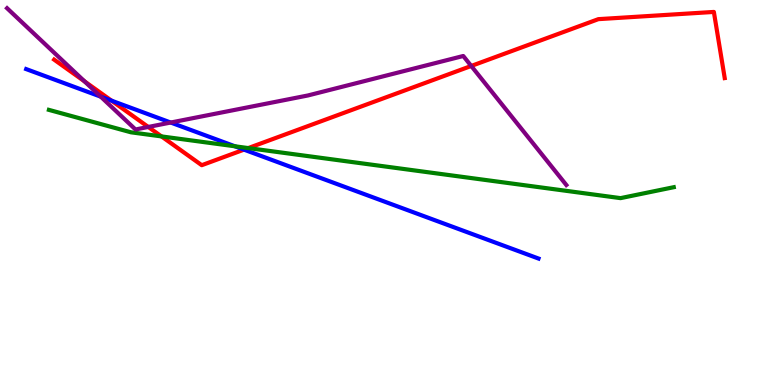[{'lines': ['blue', 'red'], 'intersections': [{'x': 1.44, 'y': 7.39}, {'x': 3.15, 'y': 6.11}]}, {'lines': ['green', 'red'], 'intersections': [{'x': 2.08, 'y': 6.46}, {'x': 3.2, 'y': 6.15}]}, {'lines': ['purple', 'red'], 'intersections': [{'x': 1.09, 'y': 7.89}, {'x': 1.91, 'y': 6.7}, {'x': 6.08, 'y': 8.29}]}, {'lines': ['blue', 'green'], 'intersections': [{'x': 3.03, 'y': 6.2}]}, {'lines': ['blue', 'purple'], 'intersections': [{'x': 1.3, 'y': 7.49}, {'x': 2.2, 'y': 6.82}]}, {'lines': ['green', 'purple'], 'intersections': []}]